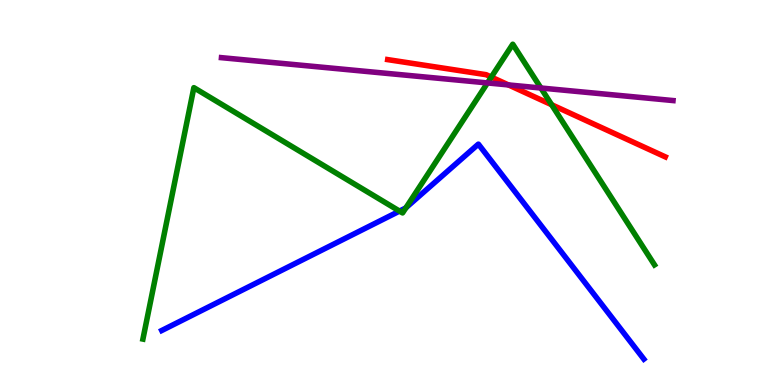[{'lines': ['blue', 'red'], 'intersections': []}, {'lines': ['green', 'red'], 'intersections': [{'x': 6.34, 'y': 8.0}, {'x': 7.12, 'y': 7.28}]}, {'lines': ['purple', 'red'], 'intersections': [{'x': 6.56, 'y': 7.79}]}, {'lines': ['blue', 'green'], 'intersections': [{'x': 5.16, 'y': 4.52}, {'x': 5.24, 'y': 4.61}]}, {'lines': ['blue', 'purple'], 'intersections': []}, {'lines': ['green', 'purple'], 'intersections': [{'x': 6.29, 'y': 7.85}, {'x': 6.98, 'y': 7.71}]}]